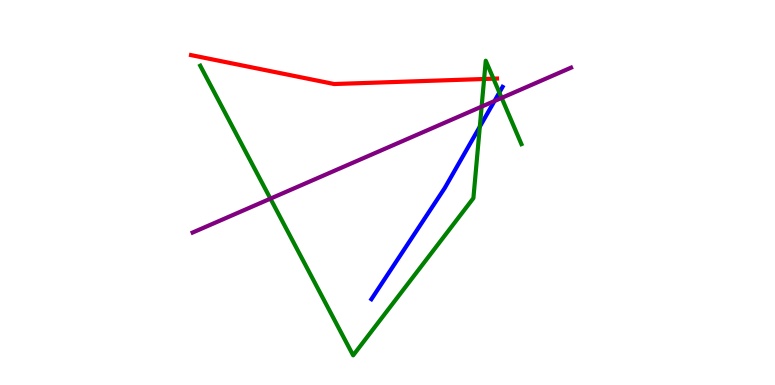[{'lines': ['blue', 'red'], 'intersections': []}, {'lines': ['green', 'red'], 'intersections': [{'x': 6.25, 'y': 7.95}, {'x': 6.37, 'y': 7.96}]}, {'lines': ['purple', 'red'], 'intersections': []}, {'lines': ['blue', 'green'], 'intersections': [{'x': 6.19, 'y': 6.71}, {'x': 6.44, 'y': 7.6}]}, {'lines': ['blue', 'purple'], 'intersections': [{'x': 6.38, 'y': 7.38}]}, {'lines': ['green', 'purple'], 'intersections': [{'x': 3.49, 'y': 4.84}, {'x': 6.21, 'y': 7.23}, {'x': 6.47, 'y': 7.46}]}]